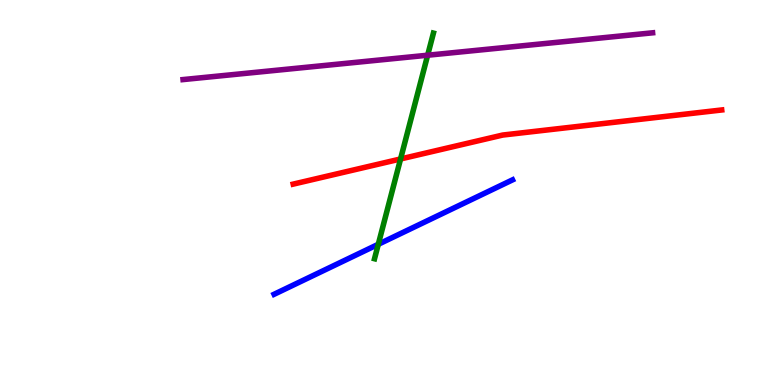[{'lines': ['blue', 'red'], 'intersections': []}, {'lines': ['green', 'red'], 'intersections': [{'x': 5.17, 'y': 5.87}]}, {'lines': ['purple', 'red'], 'intersections': []}, {'lines': ['blue', 'green'], 'intersections': [{'x': 4.88, 'y': 3.65}]}, {'lines': ['blue', 'purple'], 'intersections': []}, {'lines': ['green', 'purple'], 'intersections': [{'x': 5.52, 'y': 8.57}]}]